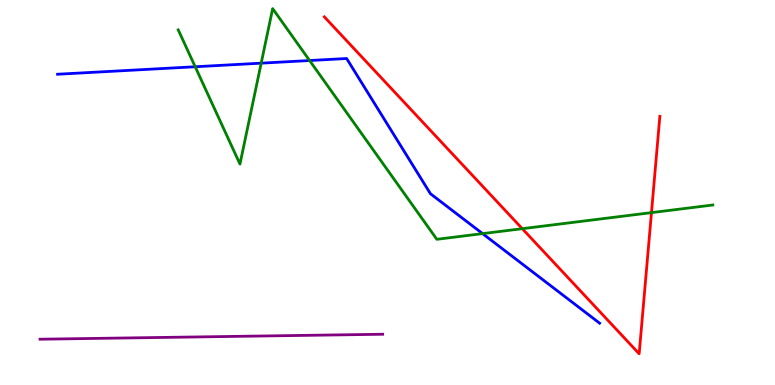[{'lines': ['blue', 'red'], 'intersections': []}, {'lines': ['green', 'red'], 'intersections': [{'x': 6.74, 'y': 4.06}, {'x': 8.41, 'y': 4.48}]}, {'lines': ['purple', 'red'], 'intersections': []}, {'lines': ['blue', 'green'], 'intersections': [{'x': 2.52, 'y': 8.27}, {'x': 3.37, 'y': 8.36}, {'x': 3.99, 'y': 8.43}, {'x': 6.23, 'y': 3.93}]}, {'lines': ['blue', 'purple'], 'intersections': []}, {'lines': ['green', 'purple'], 'intersections': []}]